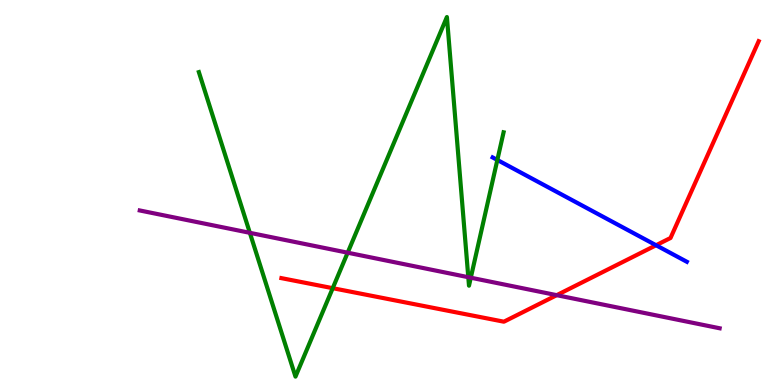[{'lines': ['blue', 'red'], 'intersections': [{'x': 8.47, 'y': 3.63}]}, {'lines': ['green', 'red'], 'intersections': [{'x': 4.29, 'y': 2.51}]}, {'lines': ['purple', 'red'], 'intersections': [{'x': 7.18, 'y': 2.33}]}, {'lines': ['blue', 'green'], 'intersections': [{'x': 6.42, 'y': 5.85}]}, {'lines': ['blue', 'purple'], 'intersections': []}, {'lines': ['green', 'purple'], 'intersections': [{'x': 3.22, 'y': 3.95}, {'x': 4.49, 'y': 3.44}, {'x': 6.04, 'y': 2.8}, {'x': 6.07, 'y': 2.79}]}]